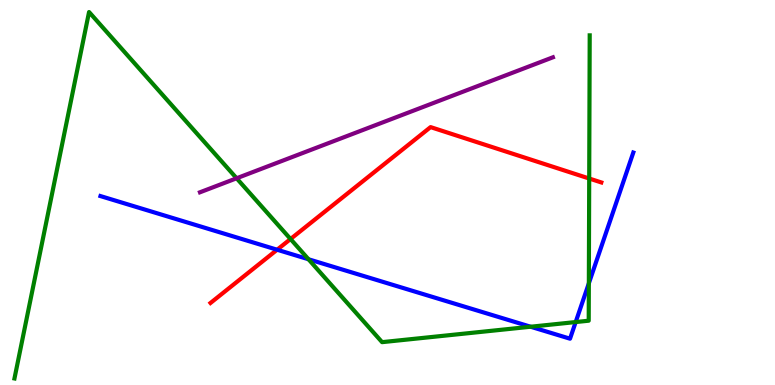[{'lines': ['blue', 'red'], 'intersections': [{'x': 3.58, 'y': 3.51}]}, {'lines': ['green', 'red'], 'intersections': [{'x': 3.75, 'y': 3.79}, {'x': 7.6, 'y': 5.36}]}, {'lines': ['purple', 'red'], 'intersections': []}, {'lines': ['blue', 'green'], 'intersections': [{'x': 3.98, 'y': 3.27}, {'x': 6.85, 'y': 1.51}, {'x': 7.43, 'y': 1.63}, {'x': 7.6, 'y': 2.64}]}, {'lines': ['blue', 'purple'], 'intersections': []}, {'lines': ['green', 'purple'], 'intersections': [{'x': 3.05, 'y': 5.37}]}]